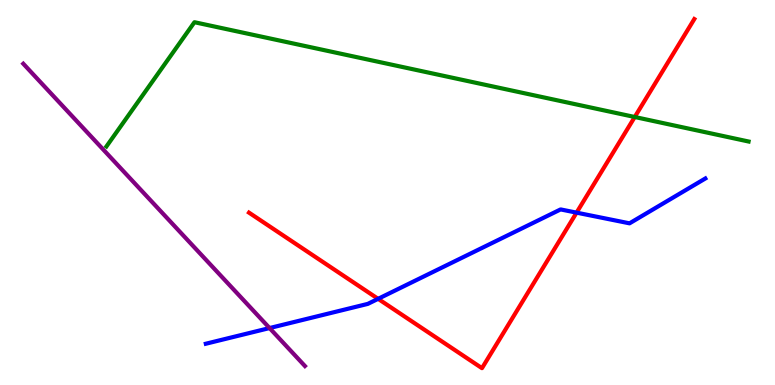[{'lines': ['blue', 'red'], 'intersections': [{'x': 4.88, 'y': 2.24}, {'x': 7.44, 'y': 4.48}]}, {'lines': ['green', 'red'], 'intersections': [{'x': 8.19, 'y': 6.96}]}, {'lines': ['purple', 'red'], 'intersections': []}, {'lines': ['blue', 'green'], 'intersections': []}, {'lines': ['blue', 'purple'], 'intersections': [{'x': 3.48, 'y': 1.48}]}, {'lines': ['green', 'purple'], 'intersections': []}]